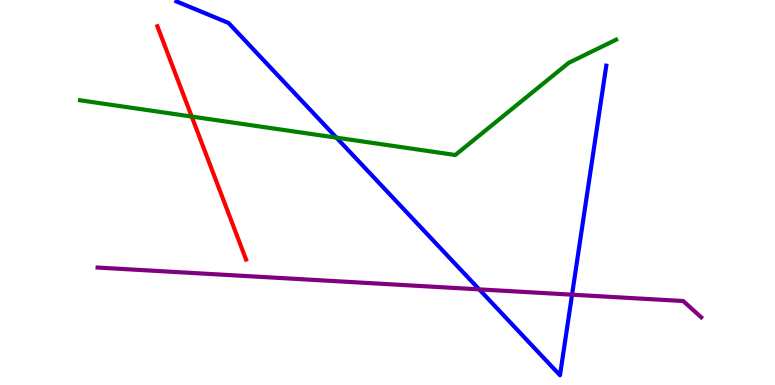[{'lines': ['blue', 'red'], 'intersections': []}, {'lines': ['green', 'red'], 'intersections': [{'x': 2.47, 'y': 6.97}]}, {'lines': ['purple', 'red'], 'intersections': []}, {'lines': ['blue', 'green'], 'intersections': [{'x': 4.34, 'y': 6.42}]}, {'lines': ['blue', 'purple'], 'intersections': [{'x': 6.18, 'y': 2.48}, {'x': 7.38, 'y': 2.35}]}, {'lines': ['green', 'purple'], 'intersections': []}]